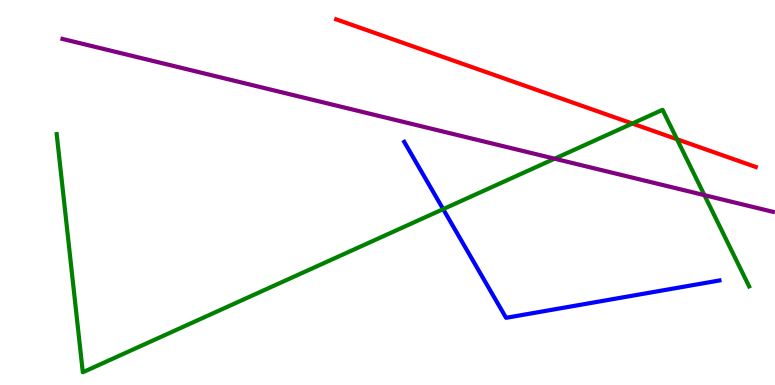[{'lines': ['blue', 'red'], 'intersections': []}, {'lines': ['green', 'red'], 'intersections': [{'x': 8.16, 'y': 6.79}, {'x': 8.74, 'y': 6.38}]}, {'lines': ['purple', 'red'], 'intersections': []}, {'lines': ['blue', 'green'], 'intersections': [{'x': 5.72, 'y': 4.57}]}, {'lines': ['blue', 'purple'], 'intersections': []}, {'lines': ['green', 'purple'], 'intersections': [{'x': 7.16, 'y': 5.88}, {'x': 9.09, 'y': 4.93}]}]